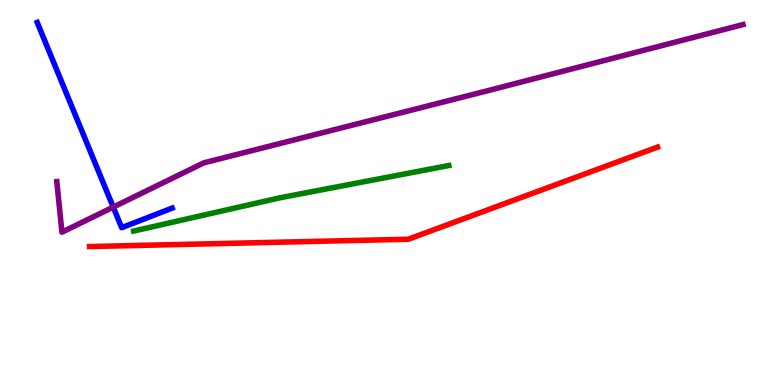[{'lines': ['blue', 'red'], 'intersections': []}, {'lines': ['green', 'red'], 'intersections': []}, {'lines': ['purple', 'red'], 'intersections': []}, {'lines': ['blue', 'green'], 'intersections': []}, {'lines': ['blue', 'purple'], 'intersections': [{'x': 1.46, 'y': 4.62}]}, {'lines': ['green', 'purple'], 'intersections': []}]